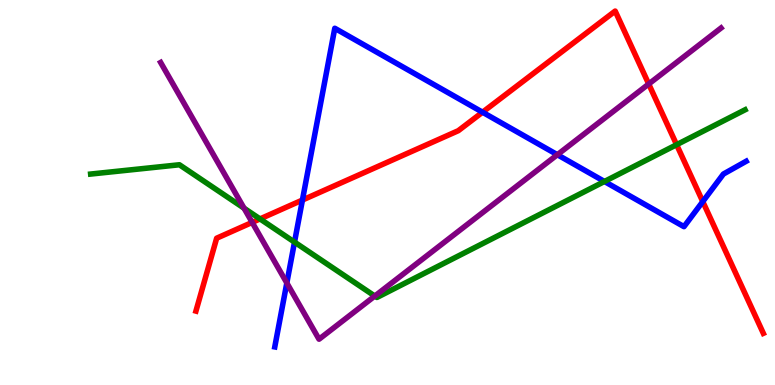[{'lines': ['blue', 'red'], 'intersections': [{'x': 3.9, 'y': 4.8}, {'x': 6.23, 'y': 7.09}, {'x': 9.07, 'y': 4.76}]}, {'lines': ['green', 'red'], 'intersections': [{'x': 3.35, 'y': 4.31}, {'x': 8.73, 'y': 6.24}]}, {'lines': ['purple', 'red'], 'intersections': [{'x': 3.25, 'y': 4.22}, {'x': 8.37, 'y': 7.82}]}, {'lines': ['blue', 'green'], 'intersections': [{'x': 3.8, 'y': 3.71}, {'x': 7.8, 'y': 5.29}]}, {'lines': ['blue', 'purple'], 'intersections': [{'x': 3.7, 'y': 2.65}, {'x': 7.19, 'y': 5.98}]}, {'lines': ['green', 'purple'], 'intersections': [{'x': 3.15, 'y': 4.59}, {'x': 4.84, 'y': 2.31}]}]